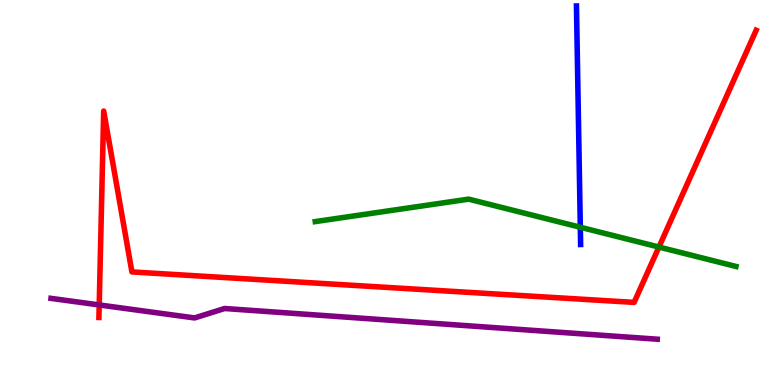[{'lines': ['blue', 'red'], 'intersections': []}, {'lines': ['green', 'red'], 'intersections': [{'x': 8.5, 'y': 3.58}]}, {'lines': ['purple', 'red'], 'intersections': [{'x': 1.28, 'y': 2.08}]}, {'lines': ['blue', 'green'], 'intersections': [{'x': 7.49, 'y': 4.1}]}, {'lines': ['blue', 'purple'], 'intersections': []}, {'lines': ['green', 'purple'], 'intersections': []}]